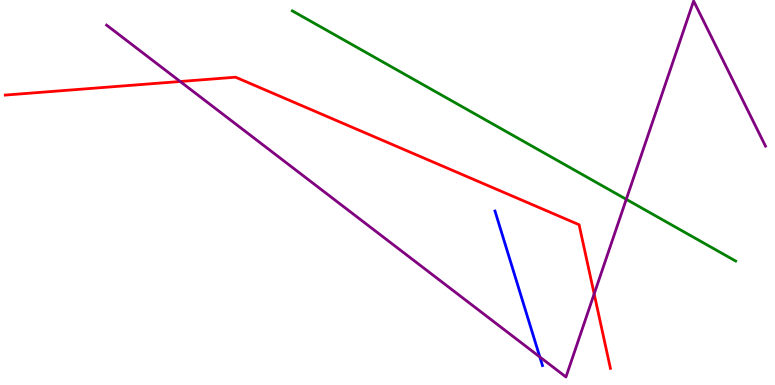[{'lines': ['blue', 'red'], 'intersections': []}, {'lines': ['green', 'red'], 'intersections': []}, {'lines': ['purple', 'red'], 'intersections': [{'x': 2.33, 'y': 7.88}, {'x': 7.67, 'y': 2.37}]}, {'lines': ['blue', 'green'], 'intersections': []}, {'lines': ['blue', 'purple'], 'intersections': [{'x': 6.97, 'y': 0.728}]}, {'lines': ['green', 'purple'], 'intersections': [{'x': 8.08, 'y': 4.82}]}]